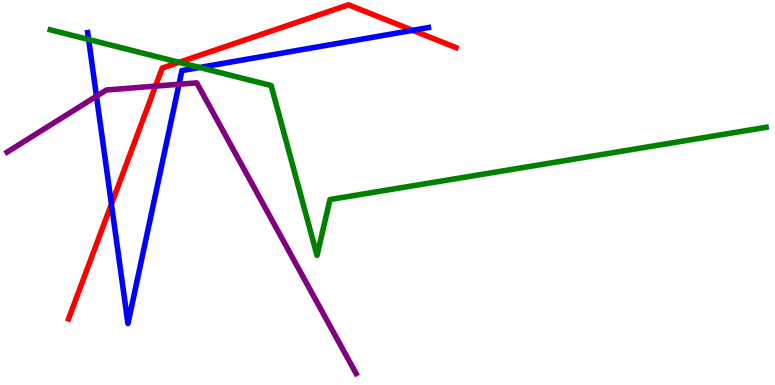[{'lines': ['blue', 'red'], 'intersections': [{'x': 1.44, 'y': 4.7}, {'x': 5.32, 'y': 9.21}]}, {'lines': ['green', 'red'], 'intersections': [{'x': 2.31, 'y': 8.38}]}, {'lines': ['purple', 'red'], 'intersections': [{'x': 2.01, 'y': 7.76}]}, {'lines': ['blue', 'green'], 'intersections': [{'x': 1.14, 'y': 8.97}, {'x': 2.58, 'y': 8.25}]}, {'lines': ['blue', 'purple'], 'intersections': [{'x': 1.24, 'y': 7.5}, {'x': 2.31, 'y': 7.81}]}, {'lines': ['green', 'purple'], 'intersections': []}]